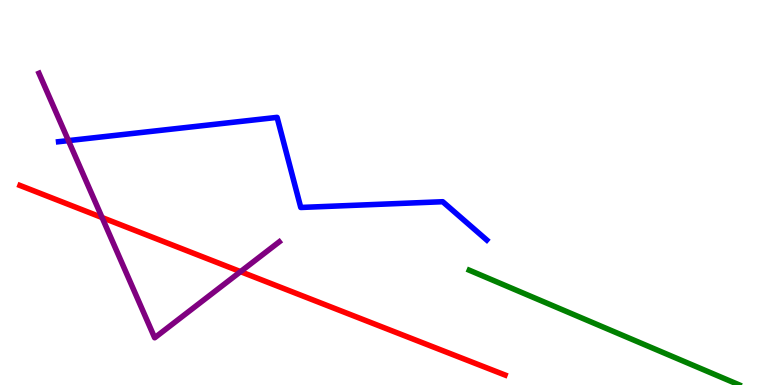[{'lines': ['blue', 'red'], 'intersections': []}, {'lines': ['green', 'red'], 'intersections': []}, {'lines': ['purple', 'red'], 'intersections': [{'x': 1.32, 'y': 4.35}, {'x': 3.1, 'y': 2.94}]}, {'lines': ['blue', 'green'], 'intersections': []}, {'lines': ['blue', 'purple'], 'intersections': [{'x': 0.883, 'y': 6.35}]}, {'lines': ['green', 'purple'], 'intersections': []}]